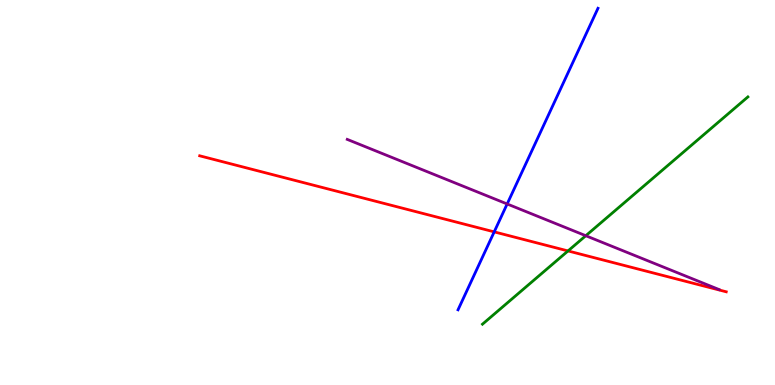[{'lines': ['blue', 'red'], 'intersections': [{'x': 6.38, 'y': 3.98}]}, {'lines': ['green', 'red'], 'intersections': [{'x': 7.33, 'y': 3.48}]}, {'lines': ['purple', 'red'], 'intersections': []}, {'lines': ['blue', 'green'], 'intersections': []}, {'lines': ['blue', 'purple'], 'intersections': [{'x': 6.54, 'y': 4.7}]}, {'lines': ['green', 'purple'], 'intersections': [{'x': 7.56, 'y': 3.88}]}]